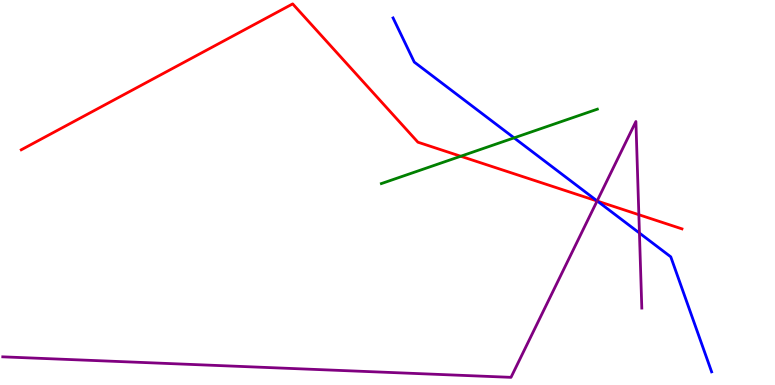[{'lines': ['blue', 'red'], 'intersections': [{'x': 7.71, 'y': 4.78}]}, {'lines': ['green', 'red'], 'intersections': [{'x': 5.94, 'y': 5.94}]}, {'lines': ['purple', 'red'], 'intersections': [{'x': 7.7, 'y': 4.78}, {'x': 8.24, 'y': 4.42}]}, {'lines': ['blue', 'green'], 'intersections': [{'x': 6.63, 'y': 6.42}]}, {'lines': ['blue', 'purple'], 'intersections': [{'x': 7.7, 'y': 4.78}, {'x': 8.25, 'y': 3.95}]}, {'lines': ['green', 'purple'], 'intersections': []}]